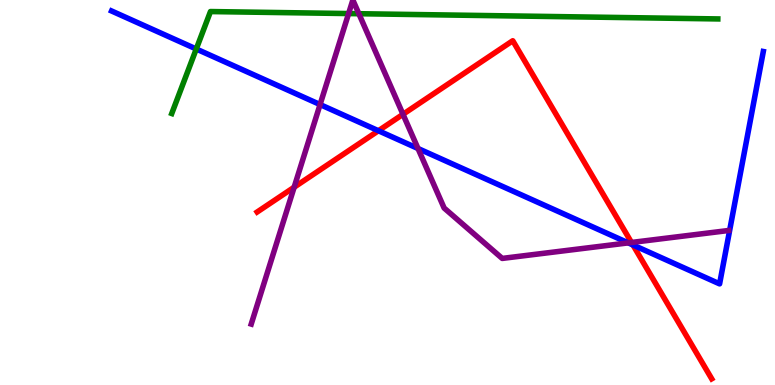[{'lines': ['blue', 'red'], 'intersections': [{'x': 4.88, 'y': 6.6}, {'x': 8.17, 'y': 3.64}]}, {'lines': ['green', 'red'], 'intersections': []}, {'lines': ['purple', 'red'], 'intersections': [{'x': 3.8, 'y': 5.14}, {'x': 5.2, 'y': 7.03}, {'x': 8.15, 'y': 3.7}]}, {'lines': ['blue', 'green'], 'intersections': [{'x': 2.53, 'y': 8.73}]}, {'lines': ['blue', 'purple'], 'intersections': [{'x': 4.13, 'y': 7.28}, {'x': 5.39, 'y': 6.14}, {'x': 8.11, 'y': 3.69}]}, {'lines': ['green', 'purple'], 'intersections': [{'x': 4.5, 'y': 9.65}, {'x': 4.63, 'y': 9.64}]}]